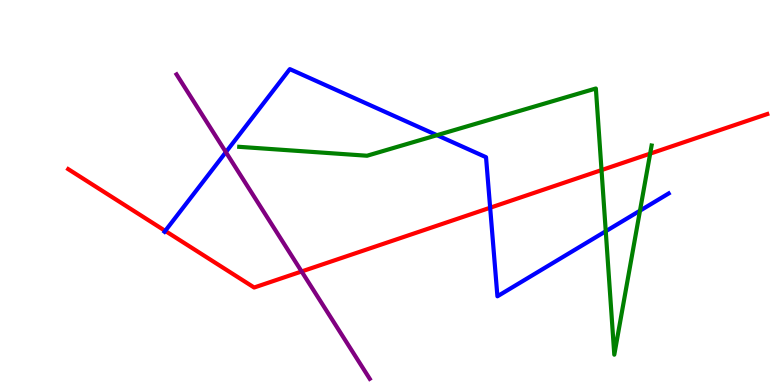[{'lines': ['blue', 'red'], 'intersections': [{'x': 2.13, 'y': 4.0}, {'x': 6.32, 'y': 4.6}]}, {'lines': ['green', 'red'], 'intersections': [{'x': 7.76, 'y': 5.58}, {'x': 8.39, 'y': 6.01}]}, {'lines': ['purple', 'red'], 'intersections': [{'x': 3.89, 'y': 2.95}]}, {'lines': ['blue', 'green'], 'intersections': [{'x': 5.64, 'y': 6.49}, {'x': 7.82, 'y': 3.99}, {'x': 8.26, 'y': 4.53}]}, {'lines': ['blue', 'purple'], 'intersections': [{'x': 2.91, 'y': 6.05}]}, {'lines': ['green', 'purple'], 'intersections': []}]